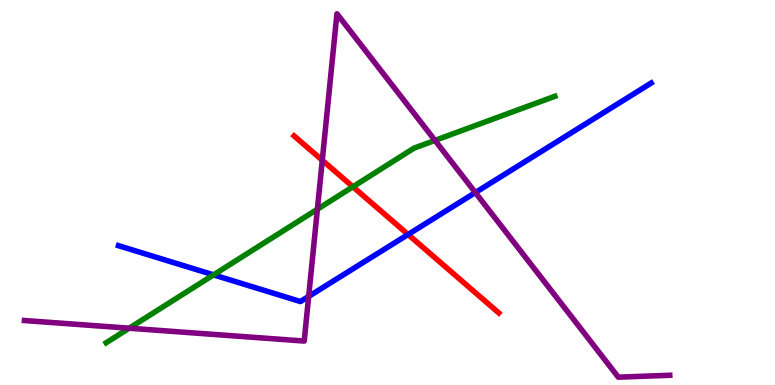[{'lines': ['blue', 'red'], 'intersections': [{'x': 5.27, 'y': 3.91}]}, {'lines': ['green', 'red'], 'intersections': [{'x': 4.55, 'y': 5.15}]}, {'lines': ['purple', 'red'], 'intersections': [{'x': 4.16, 'y': 5.84}]}, {'lines': ['blue', 'green'], 'intersections': [{'x': 2.76, 'y': 2.86}]}, {'lines': ['blue', 'purple'], 'intersections': [{'x': 3.98, 'y': 2.3}, {'x': 6.13, 'y': 5.0}]}, {'lines': ['green', 'purple'], 'intersections': [{'x': 1.67, 'y': 1.48}, {'x': 4.1, 'y': 4.57}, {'x': 5.61, 'y': 6.35}]}]